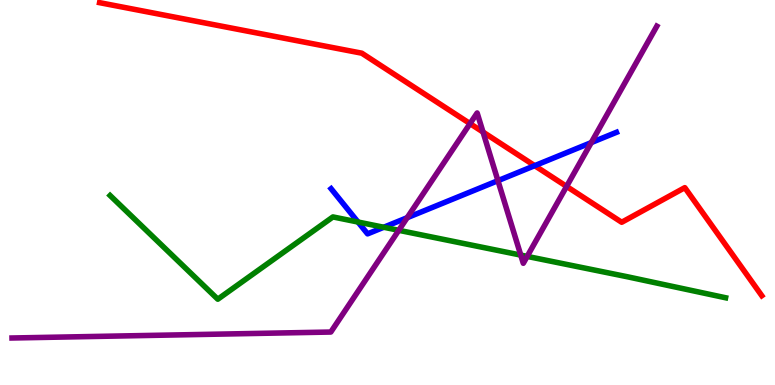[{'lines': ['blue', 'red'], 'intersections': [{'x': 6.9, 'y': 5.7}]}, {'lines': ['green', 'red'], 'intersections': []}, {'lines': ['purple', 'red'], 'intersections': [{'x': 6.06, 'y': 6.79}, {'x': 6.23, 'y': 6.57}, {'x': 7.31, 'y': 5.16}]}, {'lines': ['blue', 'green'], 'intersections': [{'x': 4.62, 'y': 4.23}, {'x': 4.95, 'y': 4.1}]}, {'lines': ['blue', 'purple'], 'intersections': [{'x': 5.25, 'y': 4.35}, {'x': 6.42, 'y': 5.31}, {'x': 7.63, 'y': 6.3}]}, {'lines': ['green', 'purple'], 'intersections': [{'x': 5.15, 'y': 4.02}, {'x': 6.72, 'y': 3.37}, {'x': 6.8, 'y': 3.34}]}]